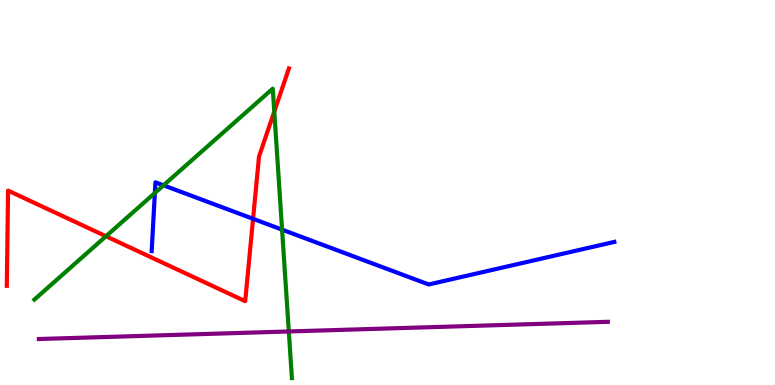[{'lines': ['blue', 'red'], 'intersections': [{'x': 3.27, 'y': 4.32}]}, {'lines': ['green', 'red'], 'intersections': [{'x': 1.37, 'y': 3.86}, {'x': 3.54, 'y': 7.1}]}, {'lines': ['purple', 'red'], 'intersections': []}, {'lines': ['blue', 'green'], 'intersections': [{'x': 2.0, 'y': 4.99}, {'x': 2.11, 'y': 5.19}, {'x': 3.64, 'y': 4.03}]}, {'lines': ['blue', 'purple'], 'intersections': []}, {'lines': ['green', 'purple'], 'intersections': [{'x': 3.73, 'y': 1.39}]}]